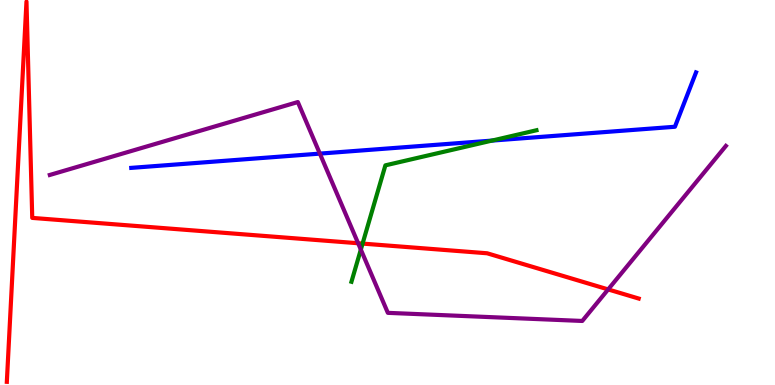[{'lines': ['blue', 'red'], 'intersections': []}, {'lines': ['green', 'red'], 'intersections': [{'x': 4.68, 'y': 3.67}]}, {'lines': ['purple', 'red'], 'intersections': [{'x': 4.62, 'y': 3.68}, {'x': 7.85, 'y': 2.48}]}, {'lines': ['blue', 'green'], 'intersections': [{'x': 6.35, 'y': 6.35}]}, {'lines': ['blue', 'purple'], 'intersections': [{'x': 4.13, 'y': 6.01}]}, {'lines': ['green', 'purple'], 'intersections': [{'x': 4.66, 'y': 3.52}]}]